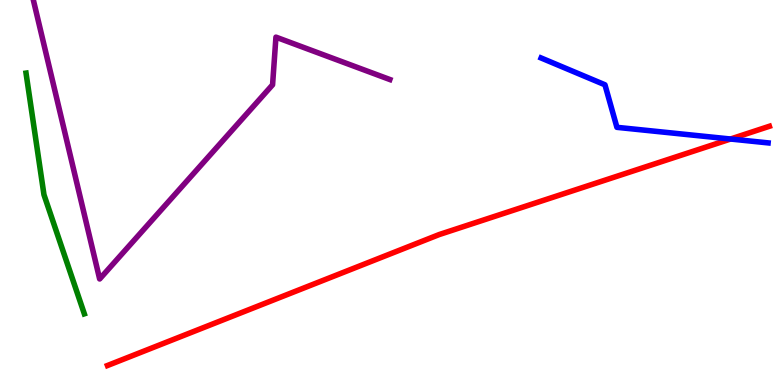[{'lines': ['blue', 'red'], 'intersections': [{'x': 9.43, 'y': 6.39}]}, {'lines': ['green', 'red'], 'intersections': []}, {'lines': ['purple', 'red'], 'intersections': []}, {'lines': ['blue', 'green'], 'intersections': []}, {'lines': ['blue', 'purple'], 'intersections': []}, {'lines': ['green', 'purple'], 'intersections': []}]